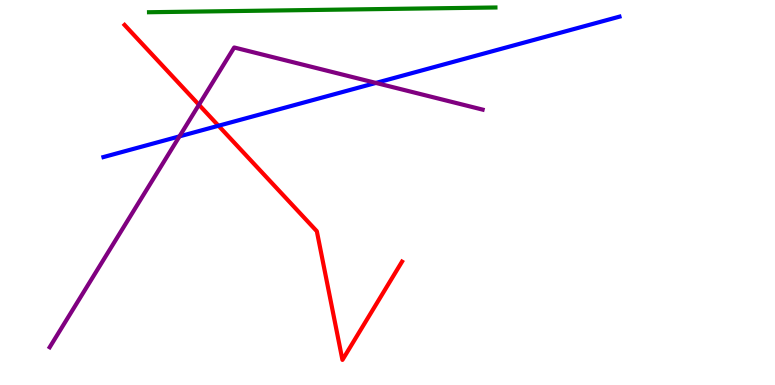[{'lines': ['blue', 'red'], 'intersections': [{'x': 2.82, 'y': 6.73}]}, {'lines': ['green', 'red'], 'intersections': []}, {'lines': ['purple', 'red'], 'intersections': [{'x': 2.57, 'y': 7.28}]}, {'lines': ['blue', 'green'], 'intersections': []}, {'lines': ['blue', 'purple'], 'intersections': [{'x': 2.32, 'y': 6.46}, {'x': 4.85, 'y': 7.85}]}, {'lines': ['green', 'purple'], 'intersections': []}]